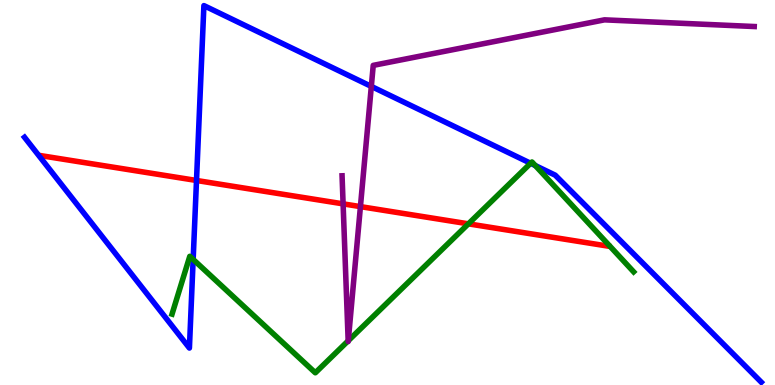[{'lines': ['blue', 'red'], 'intersections': [{'x': 2.54, 'y': 5.31}]}, {'lines': ['green', 'red'], 'intersections': [{'x': 6.04, 'y': 4.19}]}, {'lines': ['purple', 'red'], 'intersections': [{'x': 4.43, 'y': 4.71}, {'x': 4.65, 'y': 4.63}]}, {'lines': ['blue', 'green'], 'intersections': [{'x': 2.49, 'y': 3.26}, {'x': 6.85, 'y': 5.76}, {'x': 6.91, 'y': 5.7}]}, {'lines': ['blue', 'purple'], 'intersections': [{'x': 4.79, 'y': 7.76}]}, {'lines': ['green', 'purple'], 'intersections': [{'x': 4.49, 'y': 1.15}, {'x': 4.49, 'y': 1.15}]}]